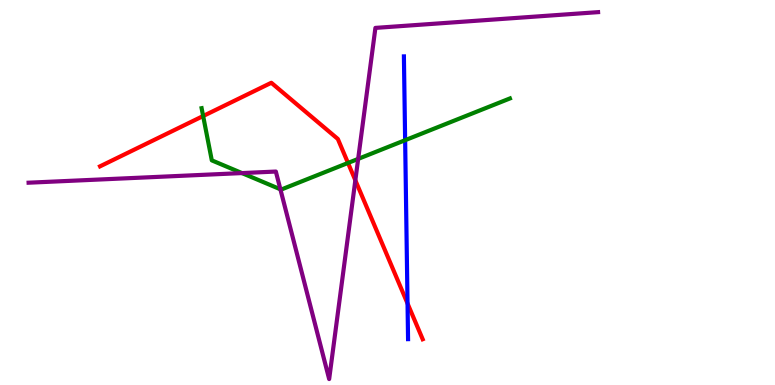[{'lines': ['blue', 'red'], 'intersections': [{'x': 5.26, 'y': 2.12}]}, {'lines': ['green', 'red'], 'intersections': [{'x': 2.62, 'y': 6.99}, {'x': 4.49, 'y': 5.77}]}, {'lines': ['purple', 'red'], 'intersections': [{'x': 4.59, 'y': 5.32}]}, {'lines': ['blue', 'green'], 'intersections': [{'x': 5.23, 'y': 6.36}]}, {'lines': ['blue', 'purple'], 'intersections': []}, {'lines': ['green', 'purple'], 'intersections': [{'x': 3.12, 'y': 5.5}, {'x': 3.62, 'y': 5.08}, {'x': 4.62, 'y': 5.87}]}]